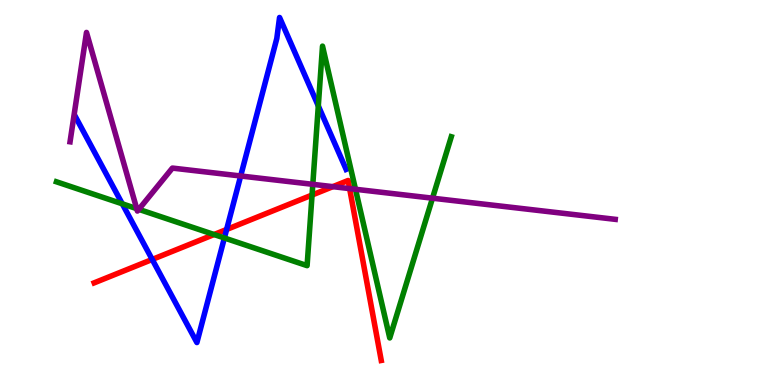[{'lines': ['blue', 'red'], 'intersections': [{'x': 1.96, 'y': 3.26}, {'x': 2.92, 'y': 4.04}]}, {'lines': ['green', 'red'], 'intersections': [{'x': 2.76, 'y': 3.91}, {'x': 4.03, 'y': 4.93}]}, {'lines': ['purple', 'red'], 'intersections': [{'x': 4.29, 'y': 5.15}, {'x': 4.51, 'y': 5.1}]}, {'lines': ['blue', 'green'], 'intersections': [{'x': 1.58, 'y': 4.71}, {'x': 2.9, 'y': 3.82}, {'x': 4.11, 'y': 7.25}]}, {'lines': ['blue', 'purple'], 'intersections': [{'x': 3.11, 'y': 5.43}]}, {'lines': ['green', 'purple'], 'intersections': [{'x': 1.76, 'y': 4.58}, {'x': 1.79, 'y': 4.56}, {'x': 4.04, 'y': 5.21}, {'x': 4.59, 'y': 5.08}, {'x': 5.58, 'y': 4.85}]}]